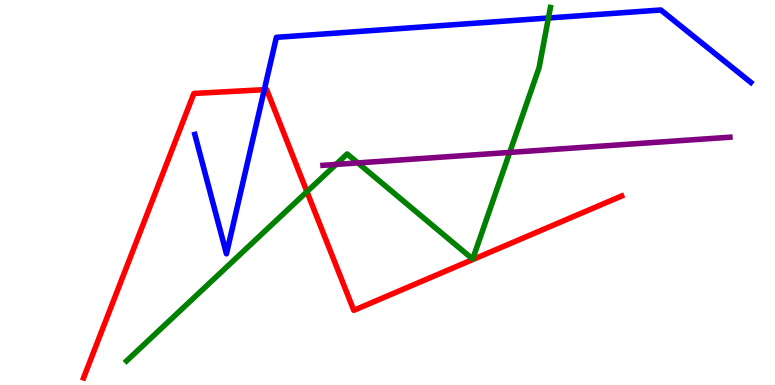[{'lines': ['blue', 'red'], 'intersections': [{'x': 3.41, 'y': 7.67}]}, {'lines': ['green', 'red'], 'intersections': [{'x': 3.96, 'y': 5.02}]}, {'lines': ['purple', 'red'], 'intersections': []}, {'lines': ['blue', 'green'], 'intersections': [{'x': 7.08, 'y': 9.53}]}, {'lines': ['blue', 'purple'], 'intersections': []}, {'lines': ['green', 'purple'], 'intersections': [{'x': 4.34, 'y': 5.73}, {'x': 4.62, 'y': 5.77}, {'x': 6.58, 'y': 6.04}]}]